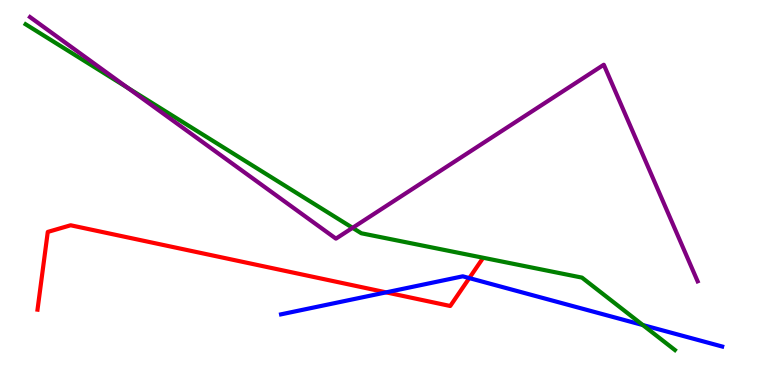[{'lines': ['blue', 'red'], 'intersections': [{'x': 4.98, 'y': 2.41}, {'x': 6.06, 'y': 2.78}]}, {'lines': ['green', 'red'], 'intersections': []}, {'lines': ['purple', 'red'], 'intersections': []}, {'lines': ['blue', 'green'], 'intersections': [{'x': 8.29, 'y': 1.56}]}, {'lines': ['blue', 'purple'], 'intersections': []}, {'lines': ['green', 'purple'], 'intersections': [{'x': 1.65, 'y': 7.72}, {'x': 4.55, 'y': 4.08}]}]